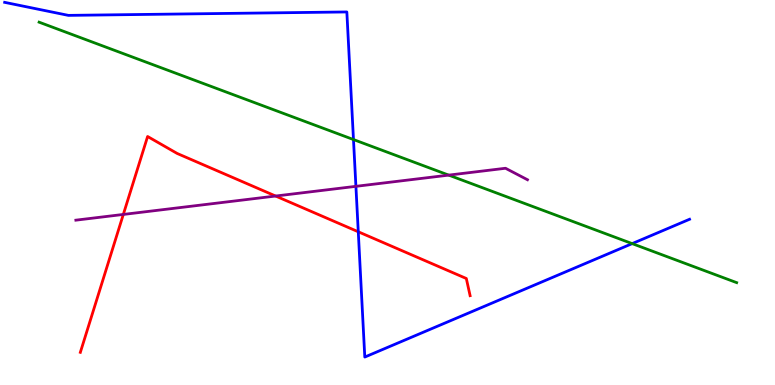[{'lines': ['blue', 'red'], 'intersections': [{'x': 4.62, 'y': 3.98}]}, {'lines': ['green', 'red'], 'intersections': []}, {'lines': ['purple', 'red'], 'intersections': [{'x': 1.59, 'y': 4.43}, {'x': 3.56, 'y': 4.91}]}, {'lines': ['blue', 'green'], 'intersections': [{'x': 4.56, 'y': 6.38}, {'x': 8.16, 'y': 3.67}]}, {'lines': ['blue', 'purple'], 'intersections': [{'x': 4.59, 'y': 5.16}]}, {'lines': ['green', 'purple'], 'intersections': [{'x': 5.79, 'y': 5.45}]}]